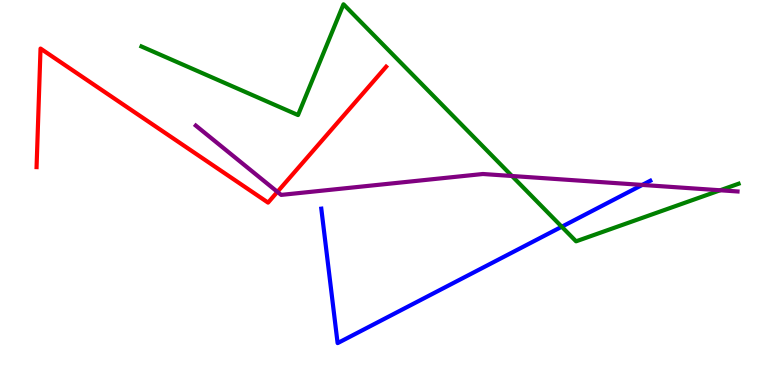[{'lines': ['blue', 'red'], 'intersections': []}, {'lines': ['green', 'red'], 'intersections': []}, {'lines': ['purple', 'red'], 'intersections': [{'x': 3.58, 'y': 5.02}]}, {'lines': ['blue', 'green'], 'intersections': [{'x': 7.25, 'y': 4.11}]}, {'lines': ['blue', 'purple'], 'intersections': [{'x': 8.29, 'y': 5.2}]}, {'lines': ['green', 'purple'], 'intersections': [{'x': 6.61, 'y': 5.43}, {'x': 9.29, 'y': 5.06}]}]